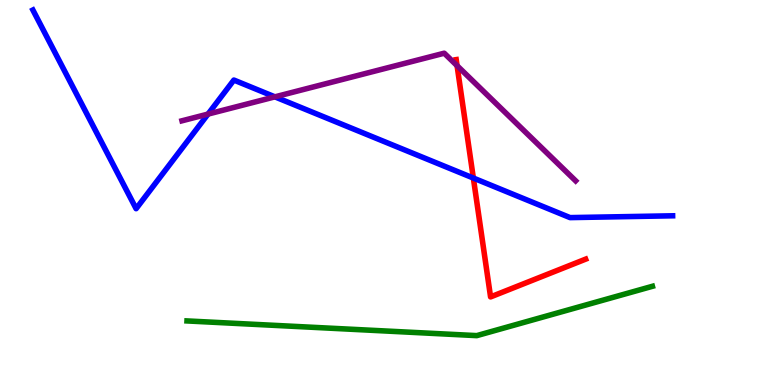[{'lines': ['blue', 'red'], 'intersections': [{'x': 6.11, 'y': 5.38}]}, {'lines': ['green', 'red'], 'intersections': []}, {'lines': ['purple', 'red'], 'intersections': [{'x': 5.9, 'y': 8.29}]}, {'lines': ['blue', 'green'], 'intersections': []}, {'lines': ['blue', 'purple'], 'intersections': [{'x': 2.68, 'y': 7.04}, {'x': 3.55, 'y': 7.48}]}, {'lines': ['green', 'purple'], 'intersections': []}]